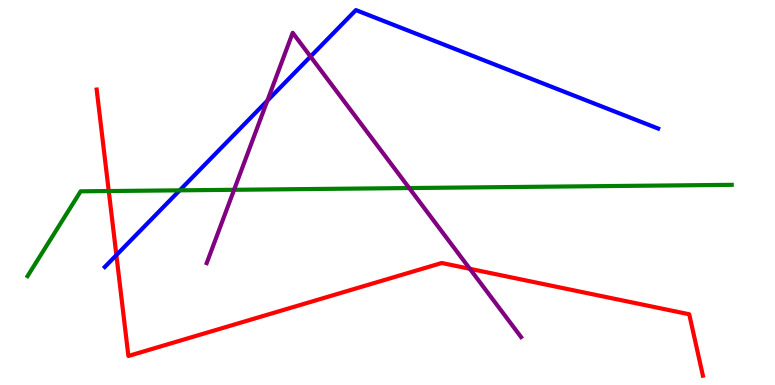[{'lines': ['blue', 'red'], 'intersections': [{'x': 1.5, 'y': 3.37}]}, {'lines': ['green', 'red'], 'intersections': [{'x': 1.4, 'y': 5.04}]}, {'lines': ['purple', 'red'], 'intersections': [{'x': 6.06, 'y': 3.02}]}, {'lines': ['blue', 'green'], 'intersections': [{'x': 2.32, 'y': 5.06}]}, {'lines': ['blue', 'purple'], 'intersections': [{'x': 3.45, 'y': 7.38}, {'x': 4.01, 'y': 8.53}]}, {'lines': ['green', 'purple'], 'intersections': [{'x': 3.02, 'y': 5.07}, {'x': 5.28, 'y': 5.12}]}]